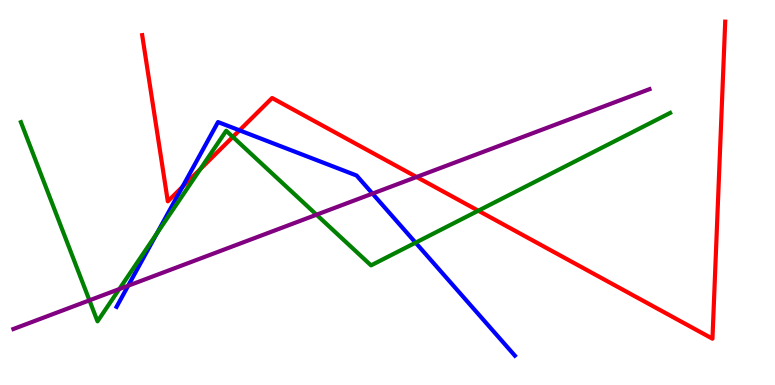[{'lines': ['blue', 'red'], 'intersections': [{'x': 2.35, 'y': 5.15}, {'x': 3.09, 'y': 6.61}]}, {'lines': ['green', 'red'], 'intersections': [{'x': 2.58, 'y': 5.61}, {'x': 3.0, 'y': 6.44}, {'x': 6.17, 'y': 4.53}]}, {'lines': ['purple', 'red'], 'intersections': [{'x': 5.38, 'y': 5.4}]}, {'lines': ['blue', 'green'], 'intersections': [{'x': 2.02, 'y': 3.94}, {'x': 5.36, 'y': 3.7}]}, {'lines': ['blue', 'purple'], 'intersections': [{'x': 1.65, 'y': 2.58}, {'x': 4.81, 'y': 4.97}]}, {'lines': ['green', 'purple'], 'intersections': [{'x': 1.15, 'y': 2.2}, {'x': 1.54, 'y': 2.49}, {'x': 4.08, 'y': 4.42}]}]